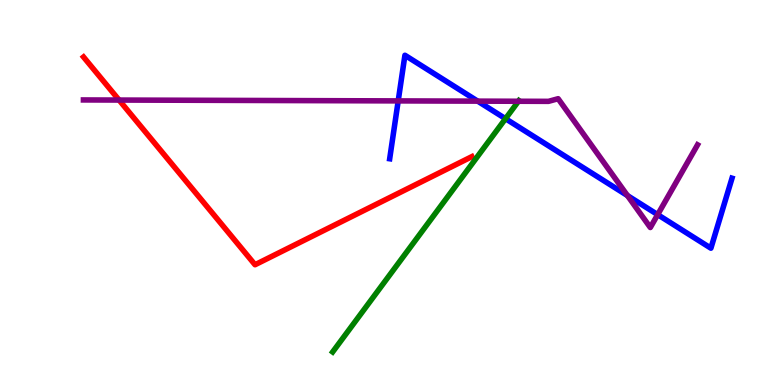[{'lines': ['blue', 'red'], 'intersections': []}, {'lines': ['green', 'red'], 'intersections': []}, {'lines': ['purple', 'red'], 'intersections': [{'x': 1.54, 'y': 7.4}]}, {'lines': ['blue', 'green'], 'intersections': [{'x': 6.52, 'y': 6.92}]}, {'lines': ['blue', 'purple'], 'intersections': [{'x': 5.14, 'y': 7.38}, {'x': 6.16, 'y': 7.37}, {'x': 8.1, 'y': 4.92}, {'x': 8.49, 'y': 4.42}]}, {'lines': ['green', 'purple'], 'intersections': [{'x': 6.69, 'y': 7.37}]}]